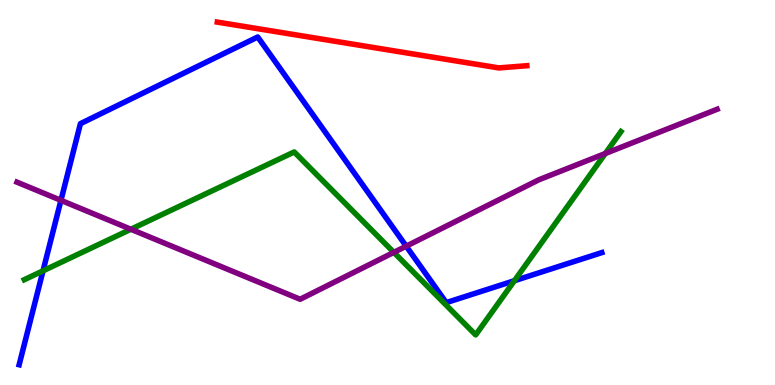[{'lines': ['blue', 'red'], 'intersections': []}, {'lines': ['green', 'red'], 'intersections': []}, {'lines': ['purple', 'red'], 'intersections': []}, {'lines': ['blue', 'green'], 'intersections': [{'x': 0.555, 'y': 2.97}, {'x': 6.64, 'y': 2.71}]}, {'lines': ['blue', 'purple'], 'intersections': [{'x': 0.786, 'y': 4.8}, {'x': 5.24, 'y': 3.61}]}, {'lines': ['green', 'purple'], 'intersections': [{'x': 1.69, 'y': 4.05}, {'x': 5.08, 'y': 3.44}, {'x': 7.81, 'y': 6.01}]}]